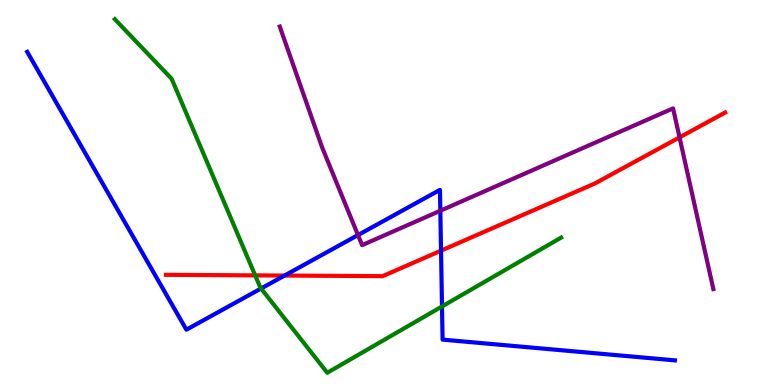[{'lines': ['blue', 'red'], 'intersections': [{'x': 3.67, 'y': 2.84}, {'x': 5.69, 'y': 3.49}]}, {'lines': ['green', 'red'], 'intersections': [{'x': 3.29, 'y': 2.85}]}, {'lines': ['purple', 'red'], 'intersections': [{'x': 8.77, 'y': 6.43}]}, {'lines': ['blue', 'green'], 'intersections': [{'x': 3.37, 'y': 2.51}, {'x': 5.7, 'y': 2.04}]}, {'lines': ['blue', 'purple'], 'intersections': [{'x': 4.62, 'y': 3.89}, {'x': 5.68, 'y': 4.53}]}, {'lines': ['green', 'purple'], 'intersections': []}]